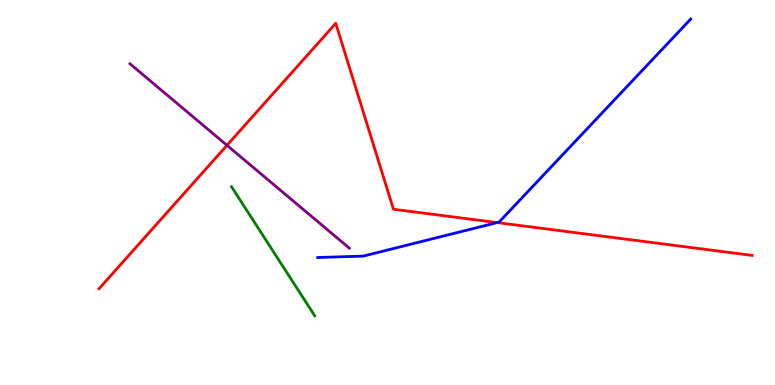[{'lines': ['blue', 'red'], 'intersections': [{'x': 6.41, 'y': 4.22}]}, {'lines': ['green', 'red'], 'intersections': []}, {'lines': ['purple', 'red'], 'intersections': [{'x': 2.93, 'y': 6.23}]}, {'lines': ['blue', 'green'], 'intersections': []}, {'lines': ['blue', 'purple'], 'intersections': []}, {'lines': ['green', 'purple'], 'intersections': []}]